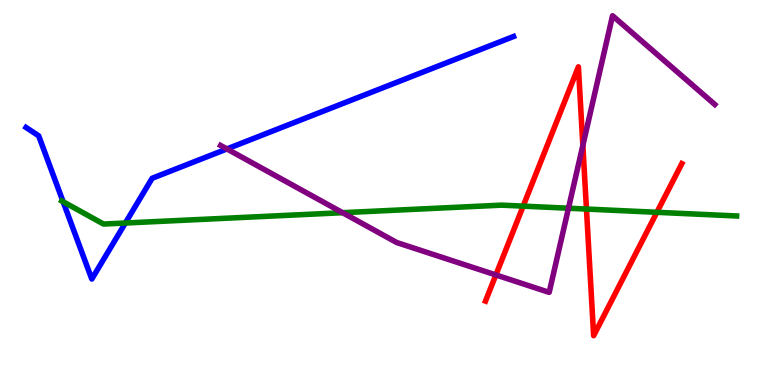[{'lines': ['blue', 'red'], 'intersections': []}, {'lines': ['green', 'red'], 'intersections': [{'x': 6.75, 'y': 4.65}, {'x': 7.57, 'y': 4.57}, {'x': 8.48, 'y': 4.49}]}, {'lines': ['purple', 'red'], 'intersections': [{'x': 6.4, 'y': 2.86}, {'x': 7.52, 'y': 6.22}]}, {'lines': ['blue', 'green'], 'intersections': [{'x': 0.814, 'y': 4.76}, {'x': 1.62, 'y': 4.21}]}, {'lines': ['blue', 'purple'], 'intersections': [{'x': 2.93, 'y': 6.13}]}, {'lines': ['green', 'purple'], 'intersections': [{'x': 4.42, 'y': 4.48}, {'x': 7.34, 'y': 4.59}]}]